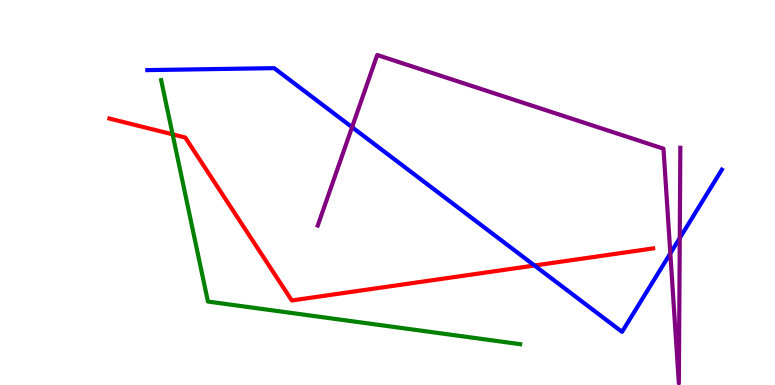[{'lines': ['blue', 'red'], 'intersections': [{'x': 6.9, 'y': 3.1}]}, {'lines': ['green', 'red'], 'intersections': [{'x': 2.23, 'y': 6.51}]}, {'lines': ['purple', 'red'], 'intersections': []}, {'lines': ['blue', 'green'], 'intersections': []}, {'lines': ['blue', 'purple'], 'intersections': [{'x': 4.54, 'y': 6.7}, {'x': 8.65, 'y': 3.42}, {'x': 8.77, 'y': 3.82}]}, {'lines': ['green', 'purple'], 'intersections': []}]